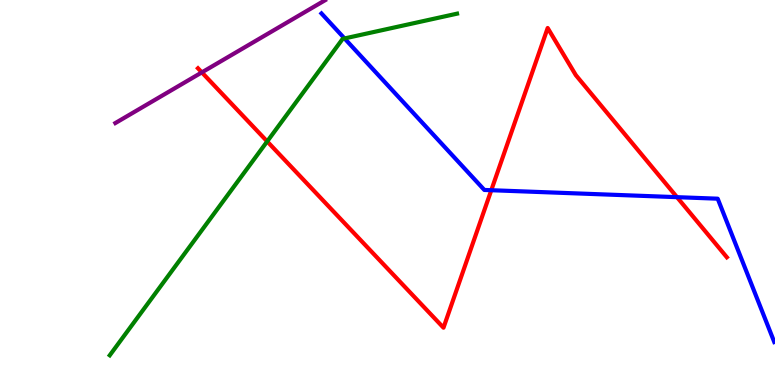[{'lines': ['blue', 'red'], 'intersections': [{'x': 6.34, 'y': 5.06}, {'x': 8.74, 'y': 4.88}]}, {'lines': ['green', 'red'], 'intersections': [{'x': 3.45, 'y': 6.33}]}, {'lines': ['purple', 'red'], 'intersections': [{'x': 2.6, 'y': 8.12}]}, {'lines': ['blue', 'green'], 'intersections': [{'x': 4.45, 'y': 9.0}]}, {'lines': ['blue', 'purple'], 'intersections': []}, {'lines': ['green', 'purple'], 'intersections': []}]